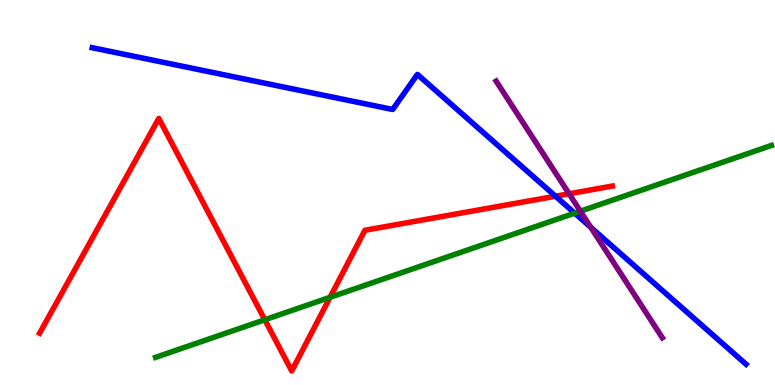[{'lines': ['blue', 'red'], 'intersections': [{'x': 7.17, 'y': 4.9}]}, {'lines': ['green', 'red'], 'intersections': [{'x': 3.42, 'y': 1.69}, {'x': 4.26, 'y': 2.28}]}, {'lines': ['purple', 'red'], 'intersections': [{'x': 7.34, 'y': 4.97}]}, {'lines': ['blue', 'green'], 'intersections': [{'x': 7.42, 'y': 4.46}]}, {'lines': ['blue', 'purple'], 'intersections': [{'x': 7.62, 'y': 4.09}]}, {'lines': ['green', 'purple'], 'intersections': [{'x': 7.49, 'y': 4.51}]}]